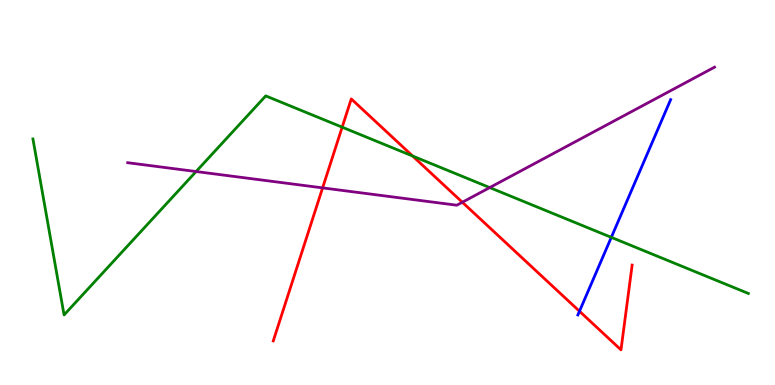[{'lines': ['blue', 'red'], 'intersections': [{'x': 7.48, 'y': 1.92}]}, {'lines': ['green', 'red'], 'intersections': [{'x': 4.42, 'y': 6.7}, {'x': 5.32, 'y': 5.95}]}, {'lines': ['purple', 'red'], 'intersections': [{'x': 4.16, 'y': 5.12}, {'x': 5.97, 'y': 4.75}]}, {'lines': ['blue', 'green'], 'intersections': [{'x': 7.89, 'y': 3.83}]}, {'lines': ['blue', 'purple'], 'intersections': []}, {'lines': ['green', 'purple'], 'intersections': [{'x': 2.53, 'y': 5.54}, {'x': 6.32, 'y': 5.13}]}]